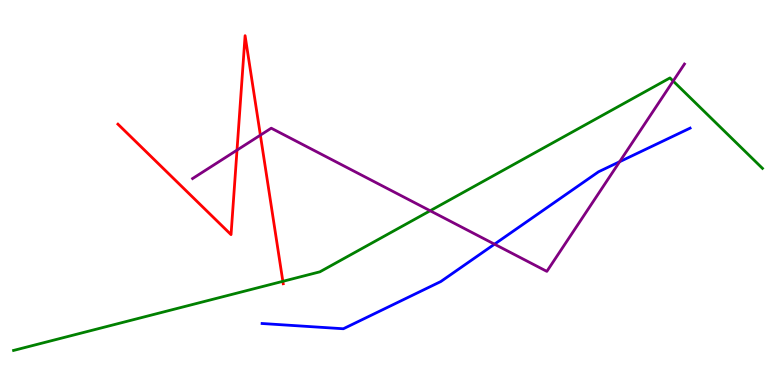[{'lines': ['blue', 'red'], 'intersections': []}, {'lines': ['green', 'red'], 'intersections': [{'x': 3.65, 'y': 2.69}]}, {'lines': ['purple', 'red'], 'intersections': [{'x': 3.06, 'y': 6.1}, {'x': 3.36, 'y': 6.49}]}, {'lines': ['blue', 'green'], 'intersections': []}, {'lines': ['blue', 'purple'], 'intersections': [{'x': 6.38, 'y': 3.66}, {'x': 8.0, 'y': 5.8}]}, {'lines': ['green', 'purple'], 'intersections': [{'x': 5.55, 'y': 4.53}, {'x': 8.69, 'y': 7.89}]}]